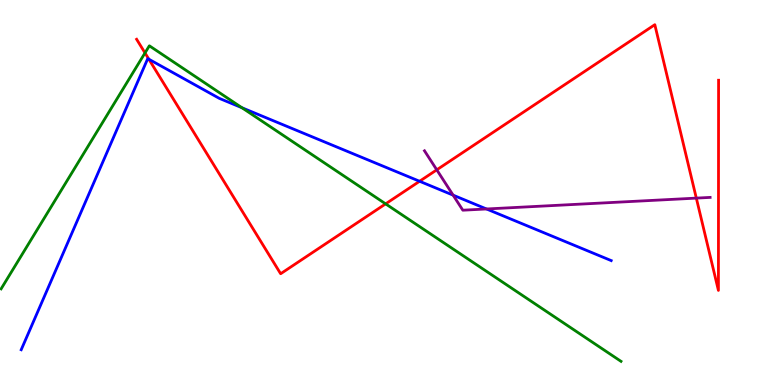[{'lines': ['blue', 'red'], 'intersections': [{'x': 1.92, 'y': 8.46}, {'x': 5.41, 'y': 5.29}]}, {'lines': ['green', 'red'], 'intersections': [{'x': 1.87, 'y': 8.63}, {'x': 4.98, 'y': 4.7}]}, {'lines': ['purple', 'red'], 'intersections': [{'x': 5.64, 'y': 5.59}, {'x': 8.98, 'y': 4.85}]}, {'lines': ['blue', 'green'], 'intersections': [{'x': 3.12, 'y': 7.2}]}, {'lines': ['blue', 'purple'], 'intersections': [{'x': 5.85, 'y': 4.93}, {'x': 6.28, 'y': 4.57}]}, {'lines': ['green', 'purple'], 'intersections': []}]